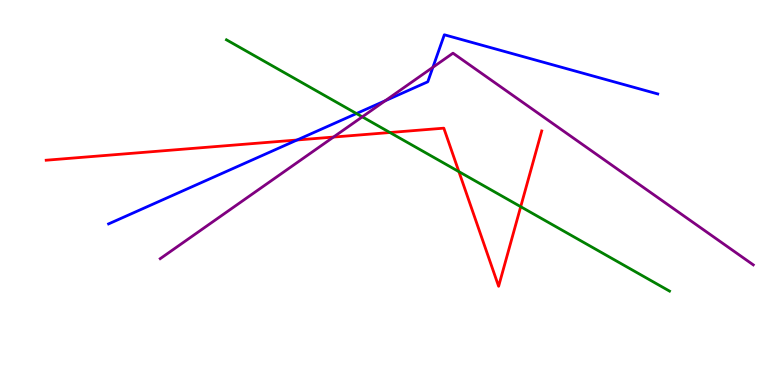[{'lines': ['blue', 'red'], 'intersections': [{'x': 3.83, 'y': 6.36}]}, {'lines': ['green', 'red'], 'intersections': [{'x': 5.03, 'y': 6.56}, {'x': 5.92, 'y': 5.54}, {'x': 6.72, 'y': 4.63}]}, {'lines': ['purple', 'red'], 'intersections': [{'x': 4.3, 'y': 6.44}]}, {'lines': ['blue', 'green'], 'intersections': [{'x': 4.6, 'y': 7.05}]}, {'lines': ['blue', 'purple'], 'intersections': [{'x': 4.97, 'y': 7.38}, {'x': 5.59, 'y': 8.25}]}, {'lines': ['green', 'purple'], 'intersections': [{'x': 4.67, 'y': 6.97}]}]